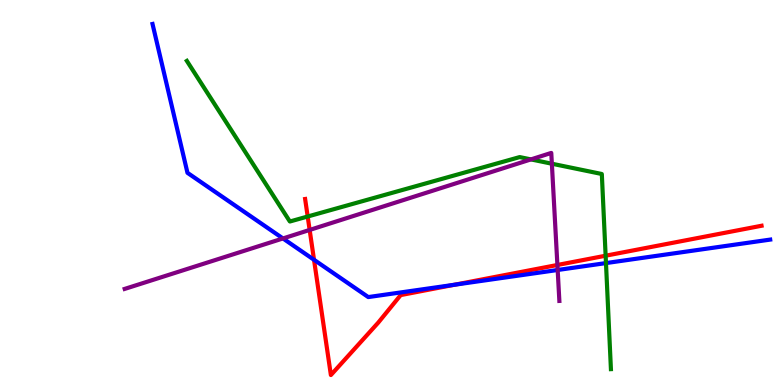[{'lines': ['blue', 'red'], 'intersections': [{'x': 4.05, 'y': 3.25}, {'x': 5.86, 'y': 2.6}]}, {'lines': ['green', 'red'], 'intersections': [{'x': 3.97, 'y': 4.38}, {'x': 7.81, 'y': 3.36}]}, {'lines': ['purple', 'red'], 'intersections': [{'x': 4.0, 'y': 4.03}, {'x': 7.19, 'y': 3.12}]}, {'lines': ['blue', 'green'], 'intersections': [{'x': 7.82, 'y': 3.17}]}, {'lines': ['blue', 'purple'], 'intersections': [{'x': 3.65, 'y': 3.81}, {'x': 7.2, 'y': 2.99}]}, {'lines': ['green', 'purple'], 'intersections': [{'x': 6.85, 'y': 5.86}, {'x': 7.12, 'y': 5.75}]}]